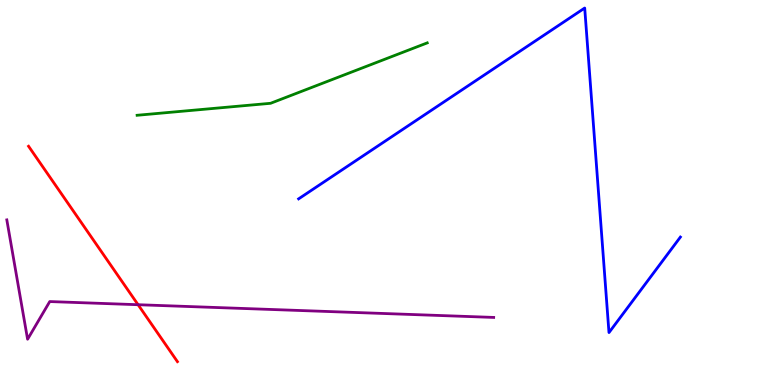[{'lines': ['blue', 'red'], 'intersections': []}, {'lines': ['green', 'red'], 'intersections': []}, {'lines': ['purple', 'red'], 'intersections': [{'x': 1.78, 'y': 2.09}]}, {'lines': ['blue', 'green'], 'intersections': []}, {'lines': ['blue', 'purple'], 'intersections': []}, {'lines': ['green', 'purple'], 'intersections': []}]